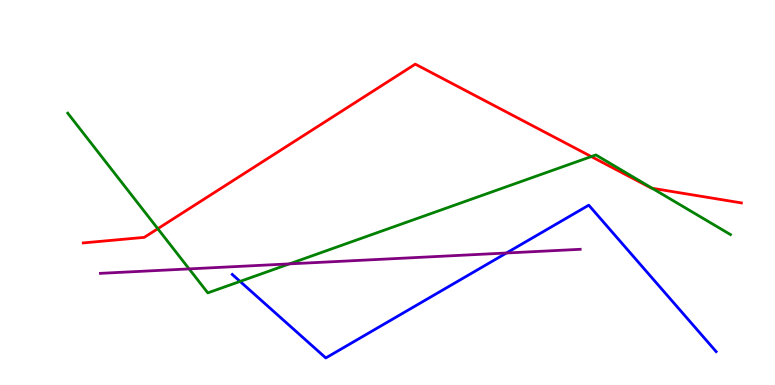[{'lines': ['blue', 'red'], 'intersections': []}, {'lines': ['green', 'red'], 'intersections': [{'x': 2.04, 'y': 4.06}, {'x': 7.63, 'y': 5.93}, {'x': 8.42, 'y': 5.11}]}, {'lines': ['purple', 'red'], 'intersections': []}, {'lines': ['blue', 'green'], 'intersections': [{'x': 3.1, 'y': 2.69}]}, {'lines': ['blue', 'purple'], 'intersections': [{'x': 6.53, 'y': 3.43}]}, {'lines': ['green', 'purple'], 'intersections': [{'x': 2.44, 'y': 3.02}, {'x': 3.73, 'y': 3.15}]}]